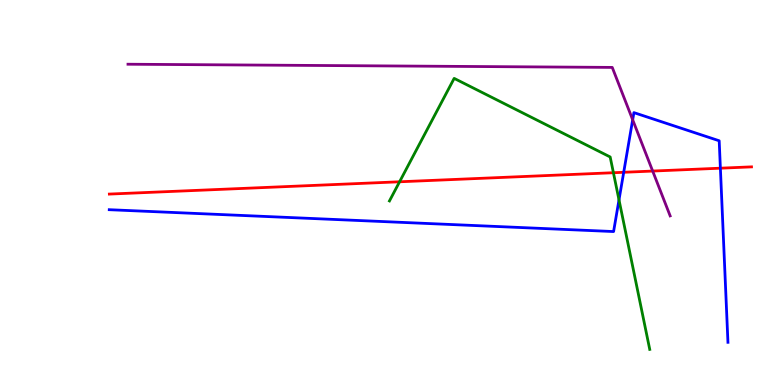[{'lines': ['blue', 'red'], 'intersections': [{'x': 8.05, 'y': 5.53}, {'x': 9.3, 'y': 5.63}]}, {'lines': ['green', 'red'], 'intersections': [{'x': 5.16, 'y': 5.28}, {'x': 7.92, 'y': 5.51}]}, {'lines': ['purple', 'red'], 'intersections': [{'x': 8.42, 'y': 5.56}]}, {'lines': ['blue', 'green'], 'intersections': [{'x': 7.99, 'y': 4.81}]}, {'lines': ['blue', 'purple'], 'intersections': [{'x': 8.16, 'y': 6.89}]}, {'lines': ['green', 'purple'], 'intersections': []}]